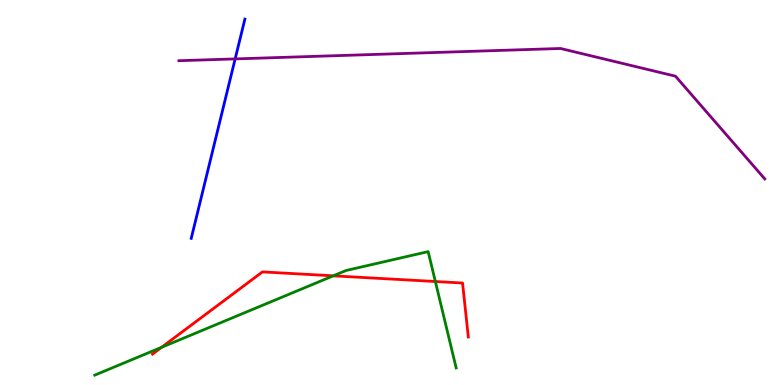[{'lines': ['blue', 'red'], 'intersections': []}, {'lines': ['green', 'red'], 'intersections': [{'x': 2.09, 'y': 0.979}, {'x': 4.3, 'y': 2.84}, {'x': 5.62, 'y': 2.69}]}, {'lines': ['purple', 'red'], 'intersections': []}, {'lines': ['blue', 'green'], 'intersections': []}, {'lines': ['blue', 'purple'], 'intersections': [{'x': 3.03, 'y': 8.47}]}, {'lines': ['green', 'purple'], 'intersections': []}]